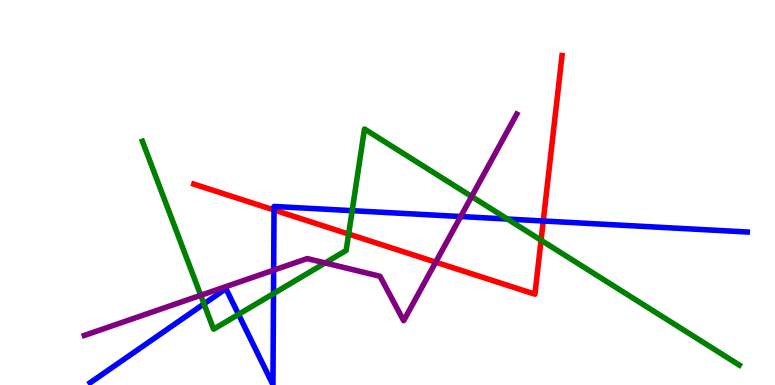[{'lines': ['blue', 'red'], 'intersections': [{'x': 3.54, 'y': 4.55}, {'x': 7.01, 'y': 4.26}]}, {'lines': ['green', 'red'], 'intersections': [{'x': 4.5, 'y': 3.92}, {'x': 6.98, 'y': 3.76}]}, {'lines': ['purple', 'red'], 'intersections': [{'x': 5.62, 'y': 3.19}]}, {'lines': ['blue', 'green'], 'intersections': [{'x': 2.63, 'y': 2.11}, {'x': 3.08, 'y': 1.83}, {'x': 3.53, 'y': 2.37}, {'x': 4.54, 'y': 4.53}, {'x': 6.55, 'y': 4.31}]}, {'lines': ['blue', 'purple'], 'intersections': [{'x': 3.53, 'y': 2.98}, {'x': 5.94, 'y': 4.38}]}, {'lines': ['green', 'purple'], 'intersections': [{'x': 2.59, 'y': 2.33}, {'x': 4.2, 'y': 3.17}, {'x': 6.09, 'y': 4.9}]}]